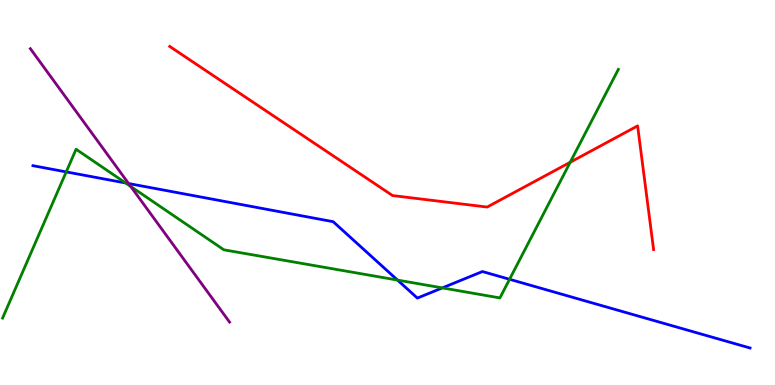[{'lines': ['blue', 'red'], 'intersections': []}, {'lines': ['green', 'red'], 'intersections': [{'x': 7.36, 'y': 5.79}]}, {'lines': ['purple', 'red'], 'intersections': []}, {'lines': ['blue', 'green'], 'intersections': [{'x': 0.854, 'y': 5.54}, {'x': 1.62, 'y': 5.25}, {'x': 5.13, 'y': 2.73}, {'x': 5.71, 'y': 2.52}, {'x': 6.57, 'y': 2.75}]}, {'lines': ['blue', 'purple'], 'intersections': [{'x': 1.66, 'y': 5.23}]}, {'lines': ['green', 'purple'], 'intersections': [{'x': 1.69, 'y': 5.16}]}]